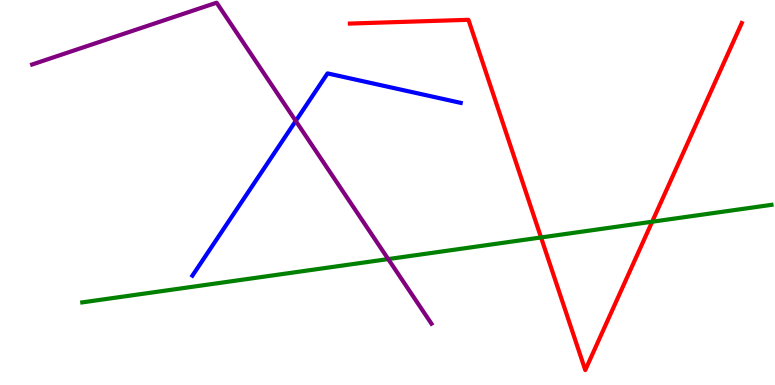[{'lines': ['blue', 'red'], 'intersections': []}, {'lines': ['green', 'red'], 'intersections': [{'x': 6.98, 'y': 3.83}, {'x': 8.42, 'y': 4.24}]}, {'lines': ['purple', 'red'], 'intersections': []}, {'lines': ['blue', 'green'], 'intersections': []}, {'lines': ['blue', 'purple'], 'intersections': [{'x': 3.82, 'y': 6.86}]}, {'lines': ['green', 'purple'], 'intersections': [{'x': 5.01, 'y': 3.27}]}]